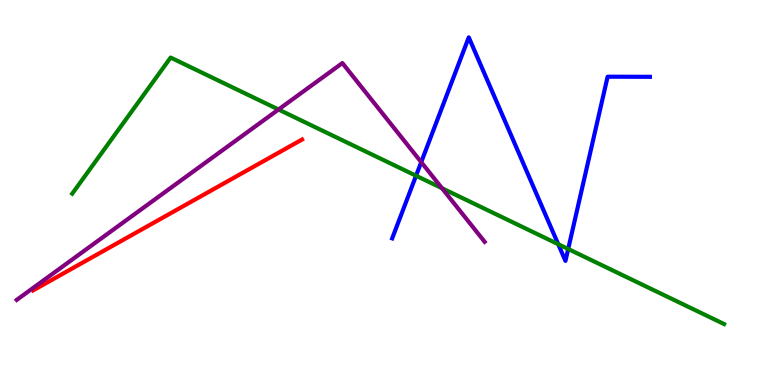[{'lines': ['blue', 'red'], 'intersections': []}, {'lines': ['green', 'red'], 'intersections': []}, {'lines': ['purple', 'red'], 'intersections': []}, {'lines': ['blue', 'green'], 'intersections': [{'x': 5.37, 'y': 5.44}, {'x': 7.2, 'y': 3.66}, {'x': 7.33, 'y': 3.53}]}, {'lines': ['blue', 'purple'], 'intersections': [{'x': 5.44, 'y': 5.79}]}, {'lines': ['green', 'purple'], 'intersections': [{'x': 3.59, 'y': 7.16}, {'x': 5.7, 'y': 5.11}]}]